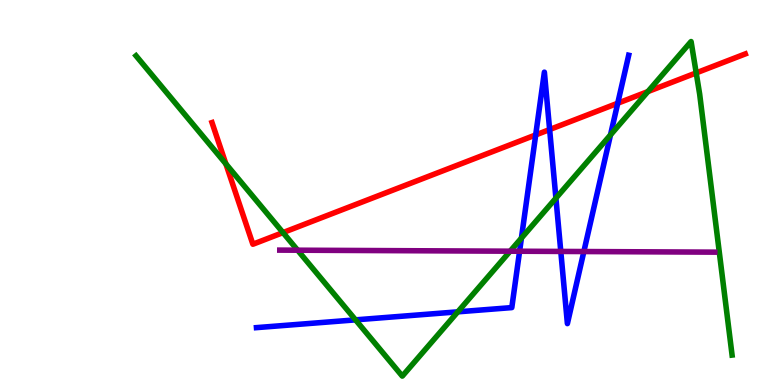[{'lines': ['blue', 'red'], 'intersections': [{'x': 6.91, 'y': 6.5}, {'x': 7.09, 'y': 6.64}, {'x': 7.97, 'y': 7.32}]}, {'lines': ['green', 'red'], 'intersections': [{'x': 2.91, 'y': 5.74}, {'x': 3.65, 'y': 3.96}, {'x': 8.36, 'y': 7.62}, {'x': 8.98, 'y': 8.11}]}, {'lines': ['purple', 'red'], 'intersections': []}, {'lines': ['blue', 'green'], 'intersections': [{'x': 4.59, 'y': 1.69}, {'x': 5.91, 'y': 1.9}, {'x': 6.73, 'y': 3.82}, {'x': 7.17, 'y': 4.85}, {'x': 7.88, 'y': 6.5}]}, {'lines': ['blue', 'purple'], 'intersections': [{'x': 6.7, 'y': 3.47}, {'x': 7.24, 'y': 3.47}, {'x': 7.53, 'y': 3.47}]}, {'lines': ['green', 'purple'], 'intersections': [{'x': 3.84, 'y': 3.5}, {'x': 6.58, 'y': 3.48}]}]